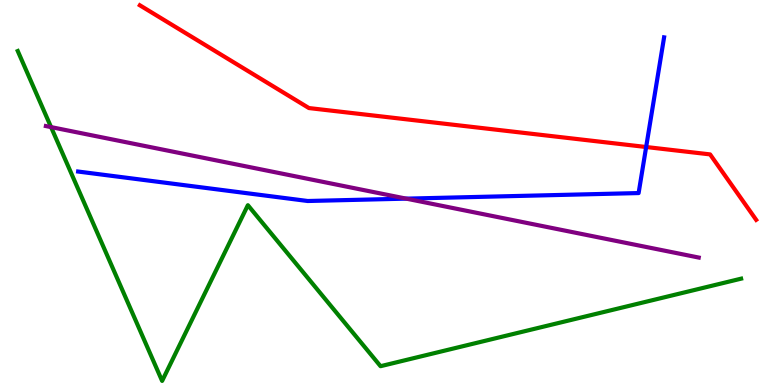[{'lines': ['blue', 'red'], 'intersections': [{'x': 8.34, 'y': 6.18}]}, {'lines': ['green', 'red'], 'intersections': []}, {'lines': ['purple', 'red'], 'intersections': []}, {'lines': ['blue', 'green'], 'intersections': []}, {'lines': ['blue', 'purple'], 'intersections': [{'x': 5.24, 'y': 4.84}]}, {'lines': ['green', 'purple'], 'intersections': [{'x': 0.659, 'y': 6.7}]}]